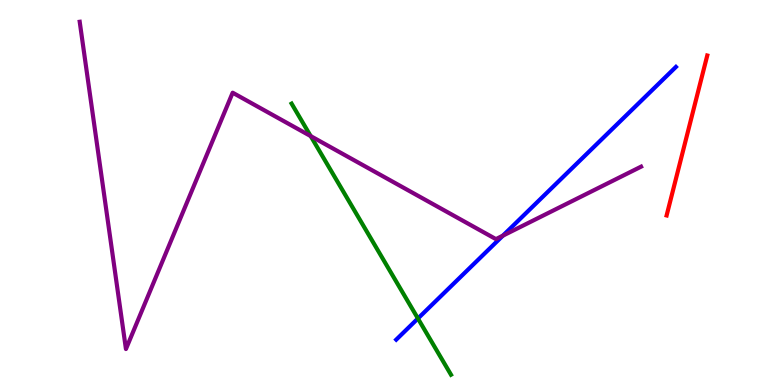[{'lines': ['blue', 'red'], 'intersections': []}, {'lines': ['green', 'red'], 'intersections': []}, {'lines': ['purple', 'red'], 'intersections': []}, {'lines': ['blue', 'green'], 'intersections': [{'x': 5.39, 'y': 1.73}]}, {'lines': ['blue', 'purple'], 'intersections': [{'x': 6.49, 'y': 3.88}]}, {'lines': ['green', 'purple'], 'intersections': [{'x': 4.01, 'y': 6.46}]}]